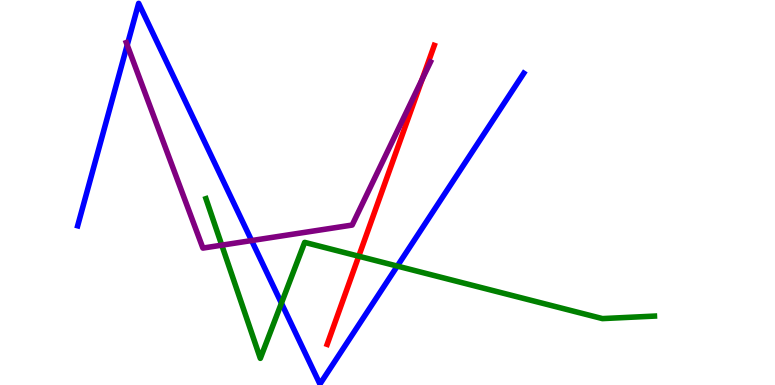[{'lines': ['blue', 'red'], 'intersections': []}, {'lines': ['green', 'red'], 'intersections': [{'x': 4.63, 'y': 3.34}]}, {'lines': ['purple', 'red'], 'intersections': [{'x': 5.45, 'y': 7.94}]}, {'lines': ['blue', 'green'], 'intersections': [{'x': 3.63, 'y': 2.13}, {'x': 5.13, 'y': 3.09}]}, {'lines': ['blue', 'purple'], 'intersections': [{'x': 1.64, 'y': 8.83}, {'x': 3.25, 'y': 3.75}]}, {'lines': ['green', 'purple'], 'intersections': [{'x': 2.86, 'y': 3.63}]}]